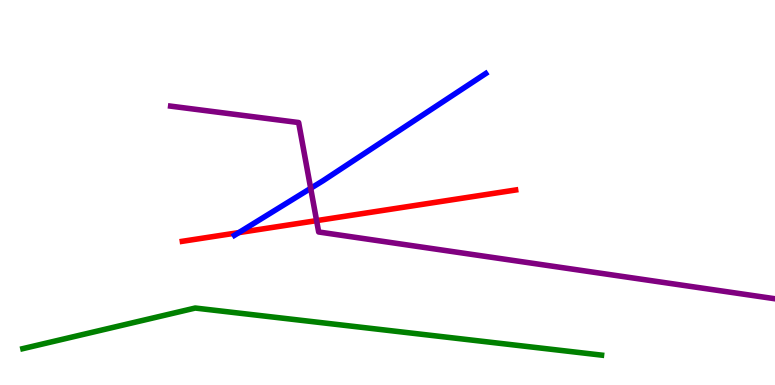[{'lines': ['blue', 'red'], 'intersections': [{'x': 3.08, 'y': 3.96}]}, {'lines': ['green', 'red'], 'intersections': []}, {'lines': ['purple', 'red'], 'intersections': [{'x': 4.09, 'y': 4.27}]}, {'lines': ['blue', 'green'], 'intersections': []}, {'lines': ['blue', 'purple'], 'intersections': [{'x': 4.01, 'y': 5.11}]}, {'lines': ['green', 'purple'], 'intersections': []}]